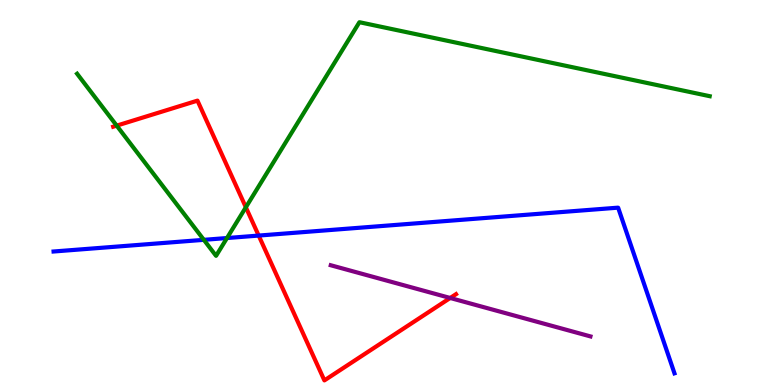[{'lines': ['blue', 'red'], 'intersections': [{'x': 3.34, 'y': 3.88}]}, {'lines': ['green', 'red'], 'intersections': [{'x': 1.51, 'y': 6.74}, {'x': 3.17, 'y': 4.62}]}, {'lines': ['purple', 'red'], 'intersections': [{'x': 5.81, 'y': 2.26}]}, {'lines': ['blue', 'green'], 'intersections': [{'x': 2.63, 'y': 3.77}, {'x': 2.93, 'y': 3.82}]}, {'lines': ['blue', 'purple'], 'intersections': []}, {'lines': ['green', 'purple'], 'intersections': []}]